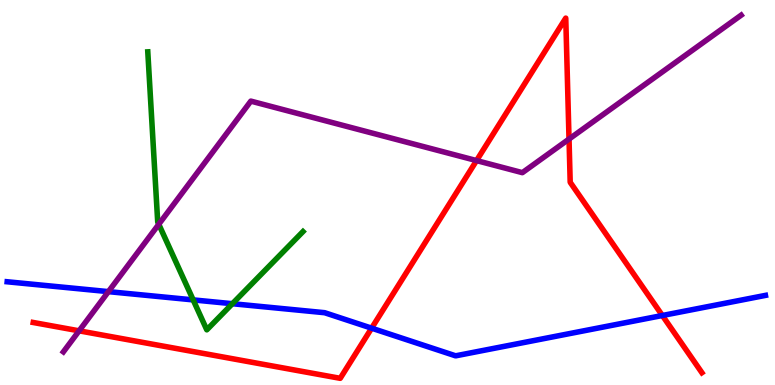[{'lines': ['blue', 'red'], 'intersections': [{'x': 4.8, 'y': 1.48}, {'x': 8.55, 'y': 1.81}]}, {'lines': ['green', 'red'], 'intersections': []}, {'lines': ['purple', 'red'], 'intersections': [{'x': 1.02, 'y': 1.41}, {'x': 6.15, 'y': 5.83}, {'x': 7.34, 'y': 6.39}]}, {'lines': ['blue', 'green'], 'intersections': [{'x': 2.49, 'y': 2.21}, {'x': 3.0, 'y': 2.11}]}, {'lines': ['blue', 'purple'], 'intersections': [{'x': 1.4, 'y': 2.43}]}, {'lines': ['green', 'purple'], 'intersections': [{'x': 2.05, 'y': 4.17}]}]